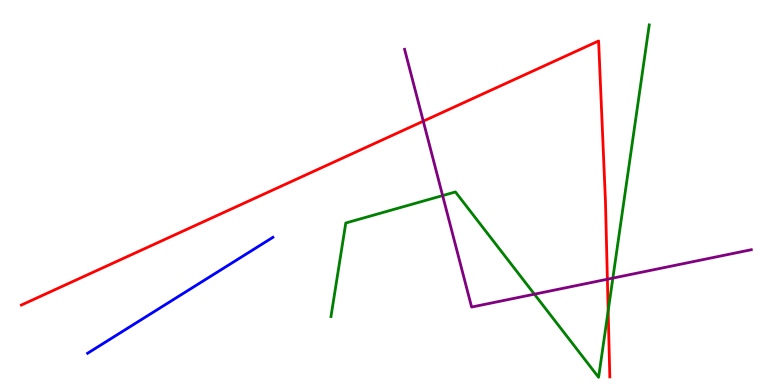[{'lines': ['blue', 'red'], 'intersections': []}, {'lines': ['green', 'red'], 'intersections': [{'x': 7.85, 'y': 1.93}]}, {'lines': ['purple', 'red'], 'intersections': [{'x': 5.46, 'y': 6.85}, {'x': 7.84, 'y': 2.75}]}, {'lines': ['blue', 'green'], 'intersections': []}, {'lines': ['blue', 'purple'], 'intersections': []}, {'lines': ['green', 'purple'], 'intersections': [{'x': 5.71, 'y': 4.92}, {'x': 6.9, 'y': 2.36}, {'x': 7.91, 'y': 2.78}]}]